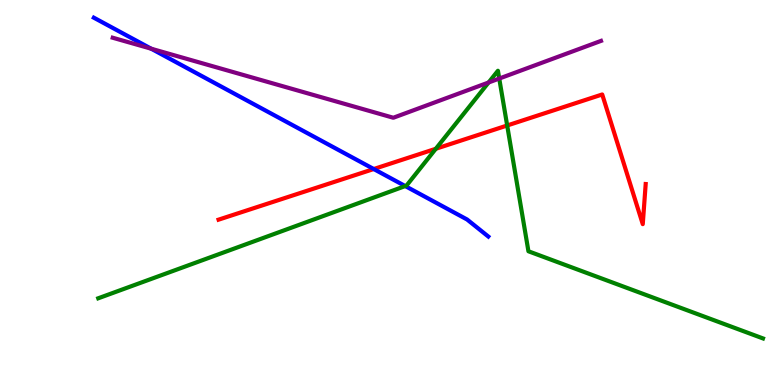[{'lines': ['blue', 'red'], 'intersections': [{'x': 4.82, 'y': 5.61}]}, {'lines': ['green', 'red'], 'intersections': [{'x': 5.62, 'y': 6.14}, {'x': 6.54, 'y': 6.74}]}, {'lines': ['purple', 'red'], 'intersections': []}, {'lines': ['blue', 'green'], 'intersections': [{'x': 5.23, 'y': 5.17}]}, {'lines': ['blue', 'purple'], 'intersections': [{'x': 1.95, 'y': 8.73}]}, {'lines': ['green', 'purple'], 'intersections': [{'x': 6.3, 'y': 7.86}, {'x': 6.44, 'y': 7.96}]}]